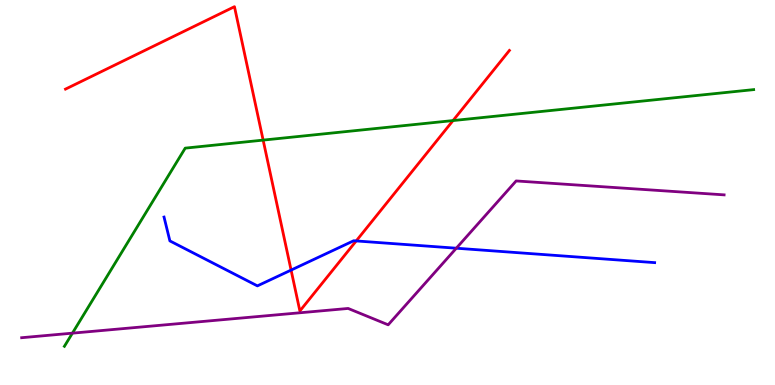[{'lines': ['blue', 'red'], 'intersections': [{'x': 3.76, 'y': 2.98}, {'x': 4.6, 'y': 3.74}]}, {'lines': ['green', 'red'], 'intersections': [{'x': 3.4, 'y': 6.36}, {'x': 5.85, 'y': 6.87}]}, {'lines': ['purple', 'red'], 'intersections': []}, {'lines': ['blue', 'green'], 'intersections': []}, {'lines': ['blue', 'purple'], 'intersections': [{'x': 5.89, 'y': 3.55}]}, {'lines': ['green', 'purple'], 'intersections': [{'x': 0.934, 'y': 1.35}]}]